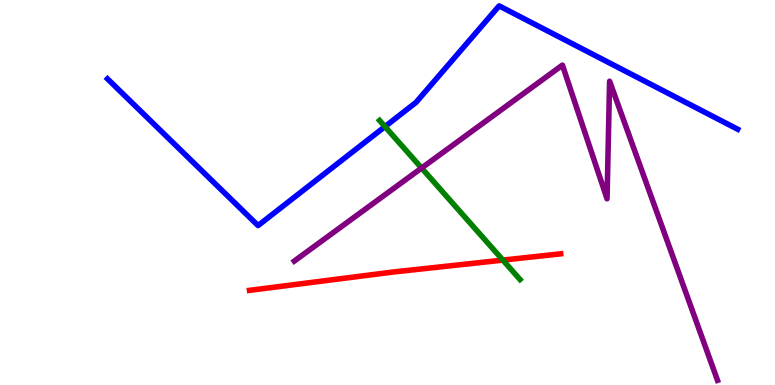[{'lines': ['blue', 'red'], 'intersections': []}, {'lines': ['green', 'red'], 'intersections': [{'x': 6.49, 'y': 3.24}]}, {'lines': ['purple', 'red'], 'intersections': []}, {'lines': ['blue', 'green'], 'intersections': [{'x': 4.97, 'y': 6.71}]}, {'lines': ['blue', 'purple'], 'intersections': []}, {'lines': ['green', 'purple'], 'intersections': [{'x': 5.44, 'y': 5.64}]}]